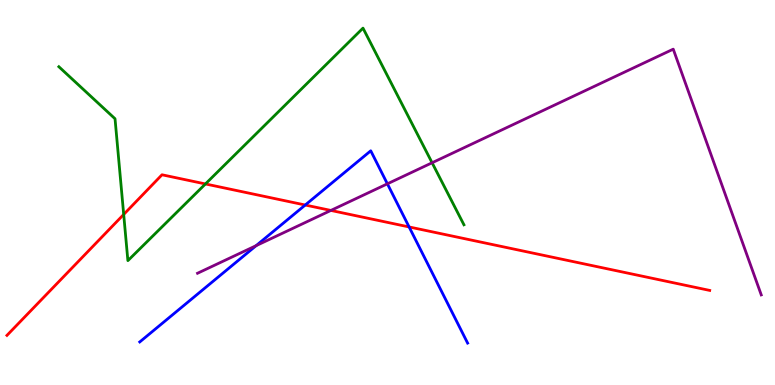[{'lines': ['blue', 'red'], 'intersections': [{'x': 3.94, 'y': 4.67}, {'x': 5.28, 'y': 4.11}]}, {'lines': ['green', 'red'], 'intersections': [{'x': 1.6, 'y': 4.43}, {'x': 2.65, 'y': 5.22}]}, {'lines': ['purple', 'red'], 'intersections': [{'x': 4.27, 'y': 4.53}]}, {'lines': ['blue', 'green'], 'intersections': []}, {'lines': ['blue', 'purple'], 'intersections': [{'x': 3.3, 'y': 3.62}, {'x': 5.0, 'y': 5.23}]}, {'lines': ['green', 'purple'], 'intersections': [{'x': 5.58, 'y': 5.77}]}]